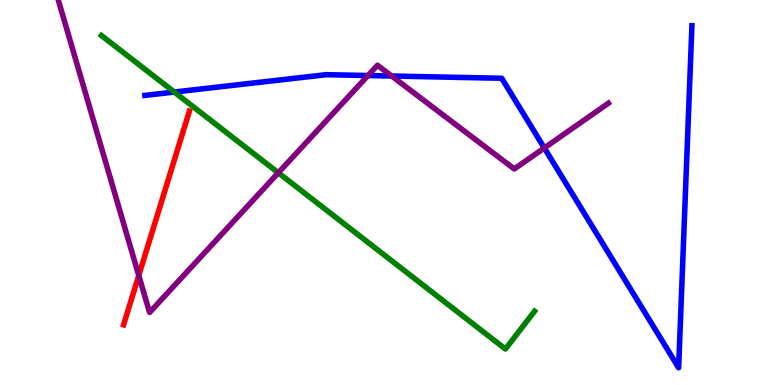[{'lines': ['blue', 'red'], 'intersections': []}, {'lines': ['green', 'red'], 'intersections': []}, {'lines': ['purple', 'red'], 'intersections': [{'x': 1.79, 'y': 2.85}]}, {'lines': ['blue', 'green'], 'intersections': [{'x': 2.25, 'y': 7.61}]}, {'lines': ['blue', 'purple'], 'intersections': [{'x': 4.75, 'y': 8.04}, {'x': 5.05, 'y': 8.03}, {'x': 7.02, 'y': 6.16}]}, {'lines': ['green', 'purple'], 'intersections': [{'x': 3.59, 'y': 5.51}]}]